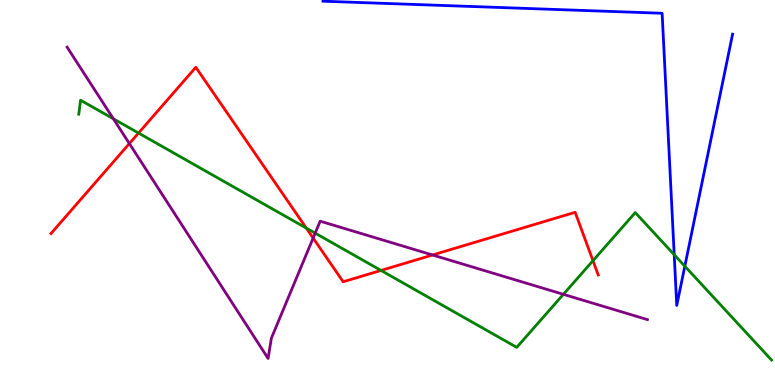[{'lines': ['blue', 'red'], 'intersections': []}, {'lines': ['green', 'red'], 'intersections': [{'x': 1.79, 'y': 6.54}, {'x': 3.95, 'y': 4.08}, {'x': 4.92, 'y': 2.98}, {'x': 7.65, 'y': 3.23}]}, {'lines': ['purple', 'red'], 'intersections': [{'x': 1.67, 'y': 6.27}, {'x': 4.04, 'y': 3.82}, {'x': 5.58, 'y': 3.38}]}, {'lines': ['blue', 'green'], 'intersections': [{'x': 8.7, 'y': 3.38}, {'x': 8.84, 'y': 3.09}]}, {'lines': ['blue', 'purple'], 'intersections': []}, {'lines': ['green', 'purple'], 'intersections': [{'x': 1.46, 'y': 6.92}, {'x': 4.07, 'y': 3.94}, {'x': 7.27, 'y': 2.36}]}]